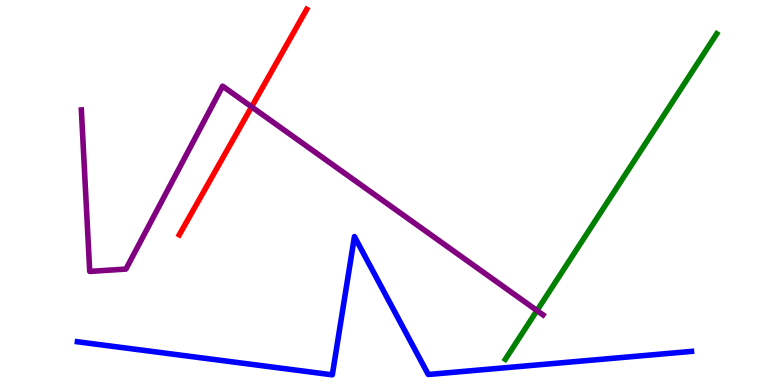[{'lines': ['blue', 'red'], 'intersections': []}, {'lines': ['green', 'red'], 'intersections': []}, {'lines': ['purple', 'red'], 'intersections': [{'x': 3.25, 'y': 7.22}]}, {'lines': ['blue', 'green'], 'intersections': []}, {'lines': ['blue', 'purple'], 'intersections': []}, {'lines': ['green', 'purple'], 'intersections': [{'x': 6.93, 'y': 1.93}]}]